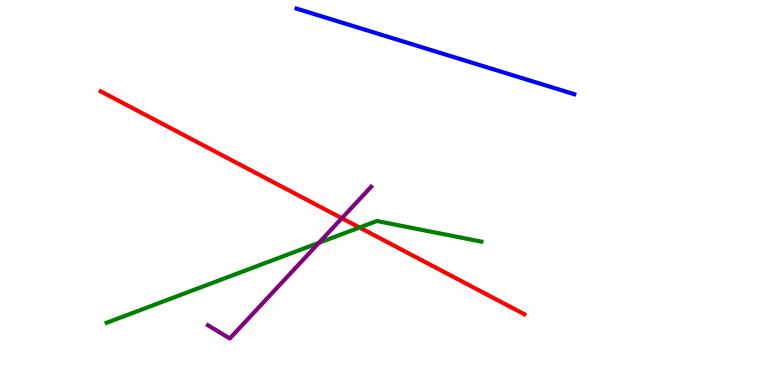[{'lines': ['blue', 'red'], 'intersections': []}, {'lines': ['green', 'red'], 'intersections': [{'x': 4.64, 'y': 4.09}]}, {'lines': ['purple', 'red'], 'intersections': [{'x': 4.41, 'y': 4.33}]}, {'lines': ['blue', 'green'], 'intersections': []}, {'lines': ['blue', 'purple'], 'intersections': []}, {'lines': ['green', 'purple'], 'intersections': [{'x': 4.12, 'y': 3.69}]}]